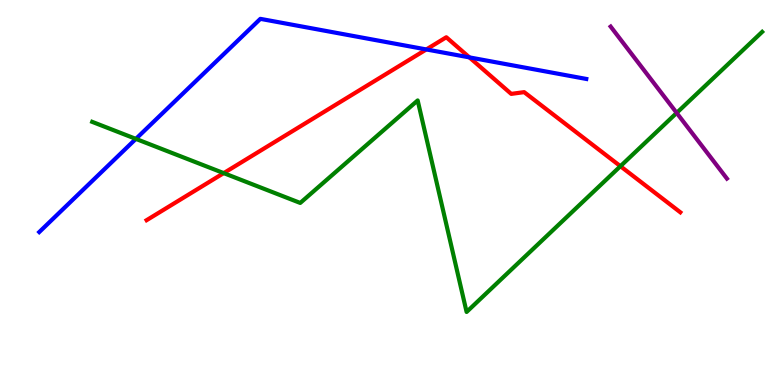[{'lines': ['blue', 'red'], 'intersections': [{'x': 5.5, 'y': 8.72}, {'x': 6.06, 'y': 8.51}]}, {'lines': ['green', 'red'], 'intersections': [{'x': 2.89, 'y': 5.5}, {'x': 8.01, 'y': 5.68}]}, {'lines': ['purple', 'red'], 'intersections': []}, {'lines': ['blue', 'green'], 'intersections': [{'x': 1.75, 'y': 6.39}]}, {'lines': ['blue', 'purple'], 'intersections': []}, {'lines': ['green', 'purple'], 'intersections': [{'x': 8.73, 'y': 7.07}]}]